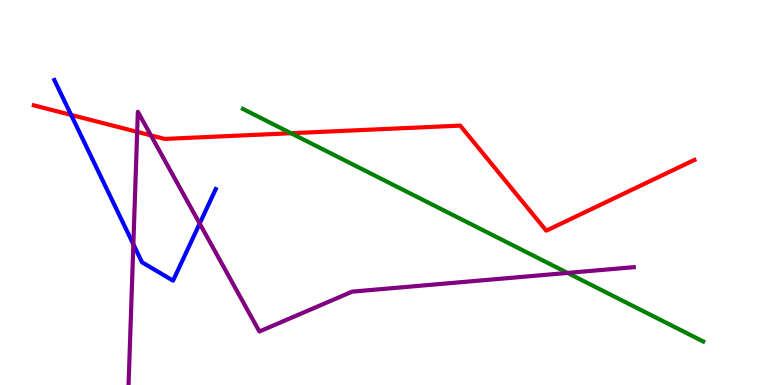[{'lines': ['blue', 'red'], 'intersections': [{'x': 0.918, 'y': 7.02}]}, {'lines': ['green', 'red'], 'intersections': [{'x': 3.76, 'y': 6.54}]}, {'lines': ['purple', 'red'], 'intersections': [{'x': 1.77, 'y': 6.57}, {'x': 1.95, 'y': 6.48}]}, {'lines': ['blue', 'green'], 'intersections': []}, {'lines': ['blue', 'purple'], 'intersections': [{'x': 1.72, 'y': 3.66}, {'x': 2.58, 'y': 4.19}]}, {'lines': ['green', 'purple'], 'intersections': [{'x': 7.32, 'y': 2.91}]}]